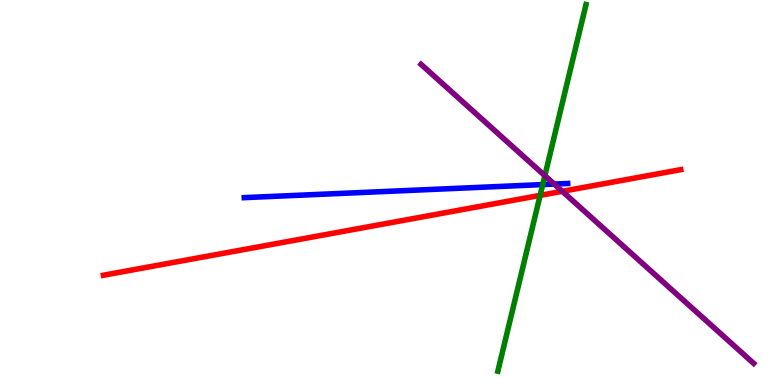[{'lines': ['blue', 'red'], 'intersections': []}, {'lines': ['green', 'red'], 'intersections': [{'x': 6.97, 'y': 4.93}]}, {'lines': ['purple', 'red'], 'intersections': [{'x': 7.26, 'y': 5.03}]}, {'lines': ['blue', 'green'], 'intersections': [{'x': 7.0, 'y': 5.21}]}, {'lines': ['blue', 'purple'], 'intersections': [{'x': 7.15, 'y': 5.22}]}, {'lines': ['green', 'purple'], 'intersections': [{'x': 7.03, 'y': 5.44}]}]